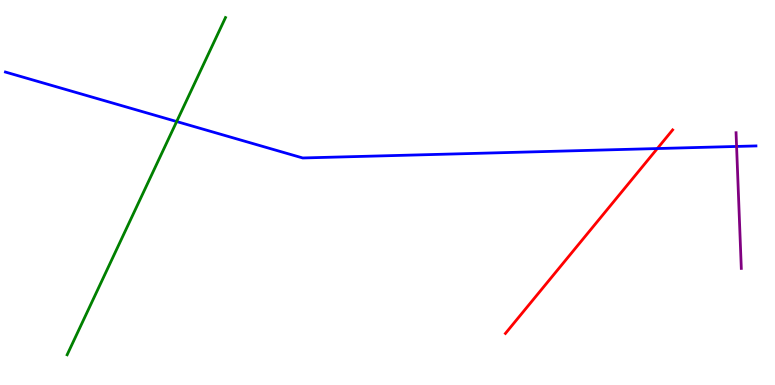[{'lines': ['blue', 'red'], 'intersections': [{'x': 8.48, 'y': 6.14}]}, {'lines': ['green', 'red'], 'intersections': []}, {'lines': ['purple', 'red'], 'intersections': []}, {'lines': ['blue', 'green'], 'intersections': [{'x': 2.28, 'y': 6.84}]}, {'lines': ['blue', 'purple'], 'intersections': [{'x': 9.5, 'y': 6.2}]}, {'lines': ['green', 'purple'], 'intersections': []}]